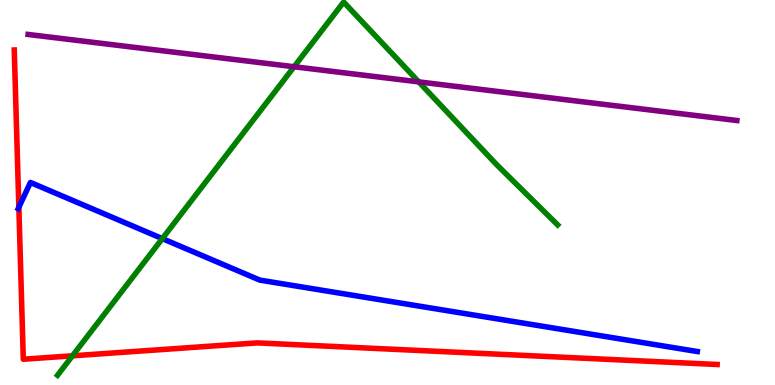[{'lines': ['blue', 'red'], 'intersections': [{'x': 0.243, 'y': 4.62}]}, {'lines': ['green', 'red'], 'intersections': [{'x': 0.935, 'y': 0.758}]}, {'lines': ['purple', 'red'], 'intersections': []}, {'lines': ['blue', 'green'], 'intersections': [{'x': 2.09, 'y': 3.8}]}, {'lines': ['blue', 'purple'], 'intersections': []}, {'lines': ['green', 'purple'], 'intersections': [{'x': 3.79, 'y': 8.27}, {'x': 5.4, 'y': 7.87}]}]